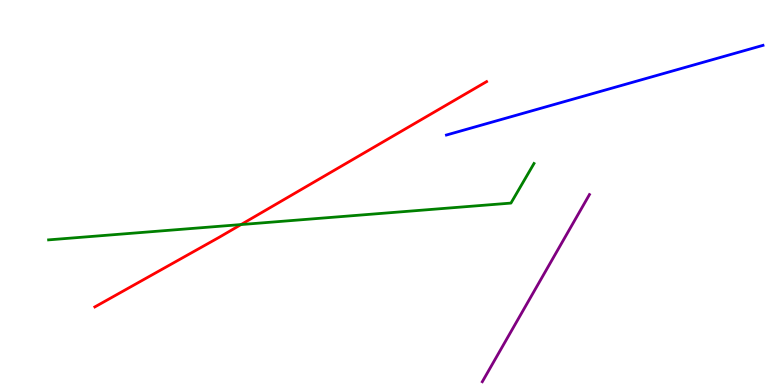[{'lines': ['blue', 'red'], 'intersections': []}, {'lines': ['green', 'red'], 'intersections': [{'x': 3.11, 'y': 4.17}]}, {'lines': ['purple', 'red'], 'intersections': []}, {'lines': ['blue', 'green'], 'intersections': []}, {'lines': ['blue', 'purple'], 'intersections': []}, {'lines': ['green', 'purple'], 'intersections': []}]